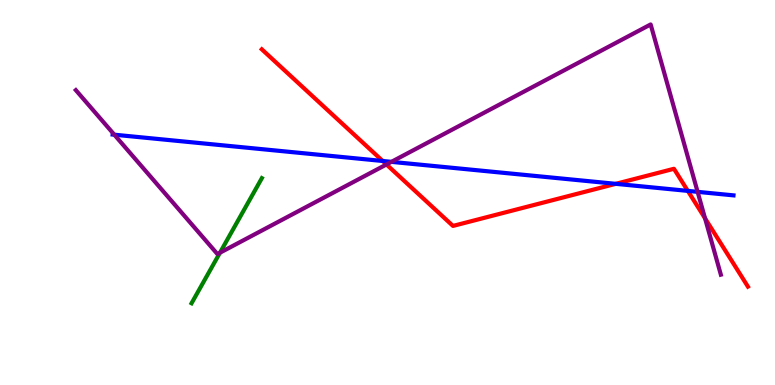[{'lines': ['blue', 'red'], 'intersections': [{'x': 4.94, 'y': 5.82}, {'x': 7.95, 'y': 5.23}, {'x': 8.88, 'y': 5.04}]}, {'lines': ['green', 'red'], 'intersections': []}, {'lines': ['purple', 'red'], 'intersections': [{'x': 4.99, 'y': 5.73}, {'x': 9.1, 'y': 4.33}]}, {'lines': ['blue', 'green'], 'intersections': []}, {'lines': ['blue', 'purple'], 'intersections': [{'x': 1.47, 'y': 6.5}, {'x': 5.05, 'y': 5.8}, {'x': 9.0, 'y': 5.02}]}, {'lines': ['green', 'purple'], 'intersections': [{'x': 2.84, 'y': 3.44}]}]